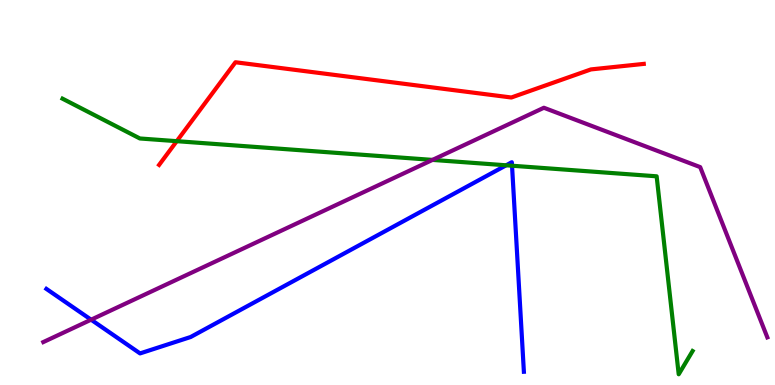[{'lines': ['blue', 'red'], 'intersections': []}, {'lines': ['green', 'red'], 'intersections': [{'x': 2.28, 'y': 6.33}]}, {'lines': ['purple', 'red'], 'intersections': []}, {'lines': ['blue', 'green'], 'intersections': [{'x': 6.53, 'y': 5.71}, {'x': 6.61, 'y': 5.7}]}, {'lines': ['blue', 'purple'], 'intersections': [{'x': 1.18, 'y': 1.7}]}, {'lines': ['green', 'purple'], 'intersections': [{'x': 5.58, 'y': 5.85}]}]